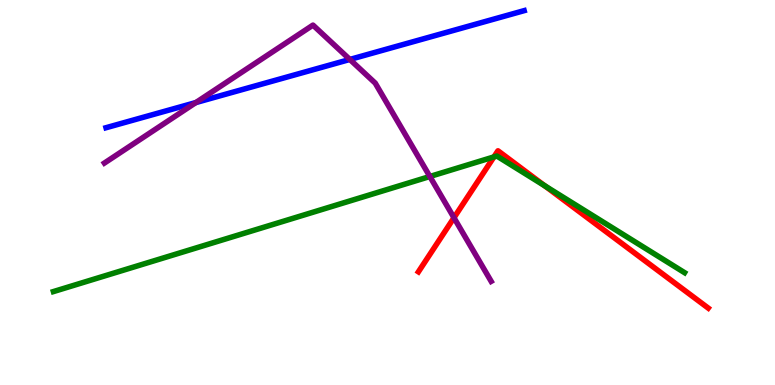[{'lines': ['blue', 'red'], 'intersections': []}, {'lines': ['green', 'red'], 'intersections': [{'x': 6.37, 'y': 5.92}, {'x': 7.03, 'y': 5.17}]}, {'lines': ['purple', 'red'], 'intersections': [{'x': 5.86, 'y': 4.34}]}, {'lines': ['blue', 'green'], 'intersections': []}, {'lines': ['blue', 'purple'], 'intersections': [{'x': 2.53, 'y': 7.34}, {'x': 4.51, 'y': 8.46}]}, {'lines': ['green', 'purple'], 'intersections': [{'x': 5.55, 'y': 5.42}]}]